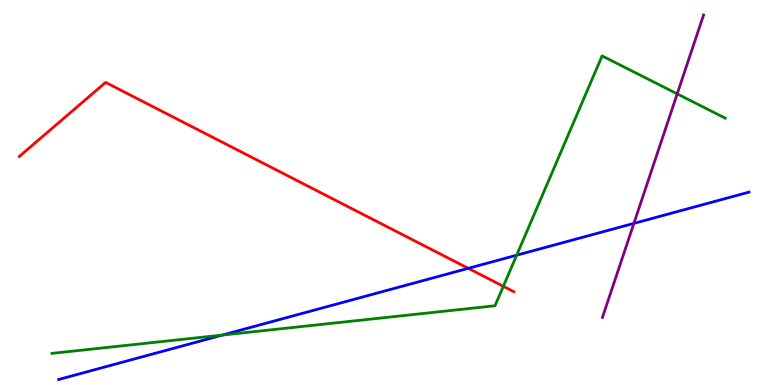[{'lines': ['blue', 'red'], 'intersections': [{'x': 6.04, 'y': 3.03}]}, {'lines': ['green', 'red'], 'intersections': [{'x': 6.49, 'y': 2.56}]}, {'lines': ['purple', 'red'], 'intersections': []}, {'lines': ['blue', 'green'], 'intersections': [{'x': 2.87, 'y': 1.3}, {'x': 6.67, 'y': 3.37}]}, {'lines': ['blue', 'purple'], 'intersections': [{'x': 8.18, 'y': 4.2}]}, {'lines': ['green', 'purple'], 'intersections': [{'x': 8.74, 'y': 7.56}]}]